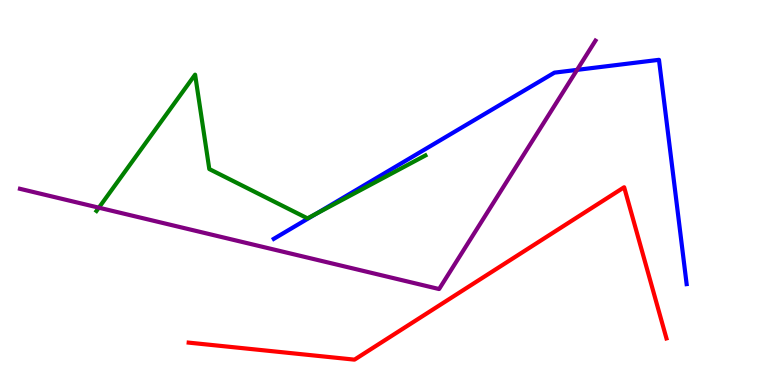[{'lines': ['blue', 'red'], 'intersections': []}, {'lines': ['green', 'red'], 'intersections': []}, {'lines': ['purple', 'red'], 'intersections': []}, {'lines': ['blue', 'green'], 'intersections': [{'x': 4.08, 'y': 4.45}]}, {'lines': ['blue', 'purple'], 'intersections': [{'x': 7.45, 'y': 8.19}]}, {'lines': ['green', 'purple'], 'intersections': [{'x': 1.28, 'y': 4.61}]}]